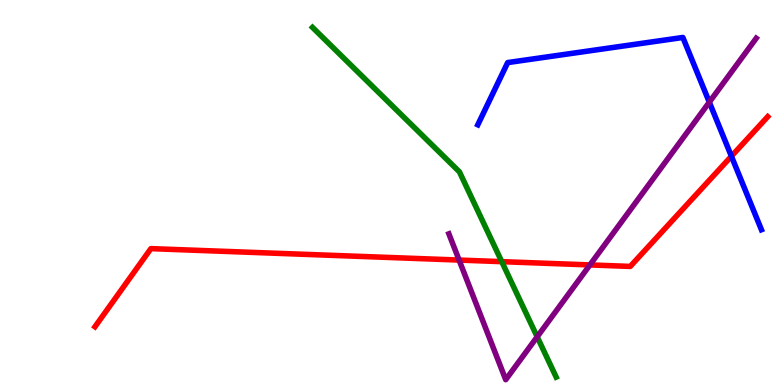[{'lines': ['blue', 'red'], 'intersections': [{'x': 9.44, 'y': 5.94}]}, {'lines': ['green', 'red'], 'intersections': [{'x': 6.47, 'y': 3.2}]}, {'lines': ['purple', 'red'], 'intersections': [{'x': 5.92, 'y': 3.24}, {'x': 7.61, 'y': 3.12}]}, {'lines': ['blue', 'green'], 'intersections': []}, {'lines': ['blue', 'purple'], 'intersections': [{'x': 9.15, 'y': 7.35}]}, {'lines': ['green', 'purple'], 'intersections': [{'x': 6.93, 'y': 1.25}]}]